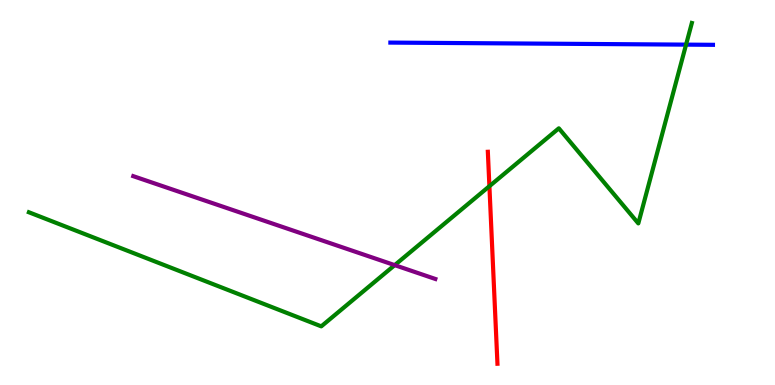[{'lines': ['blue', 'red'], 'intersections': []}, {'lines': ['green', 'red'], 'intersections': [{'x': 6.31, 'y': 5.16}]}, {'lines': ['purple', 'red'], 'intersections': []}, {'lines': ['blue', 'green'], 'intersections': [{'x': 8.85, 'y': 8.84}]}, {'lines': ['blue', 'purple'], 'intersections': []}, {'lines': ['green', 'purple'], 'intersections': [{'x': 5.09, 'y': 3.11}]}]